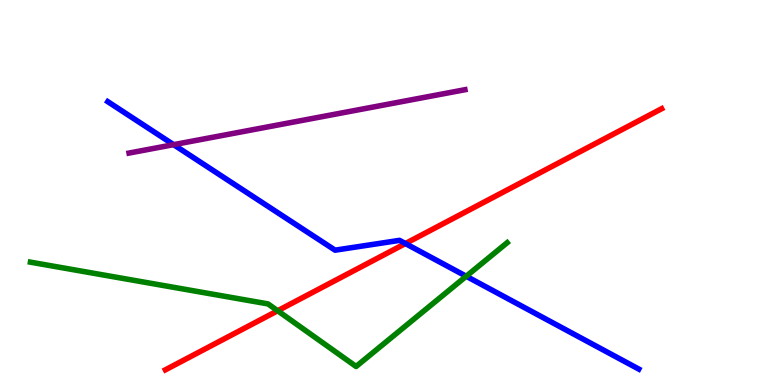[{'lines': ['blue', 'red'], 'intersections': [{'x': 5.23, 'y': 3.67}]}, {'lines': ['green', 'red'], 'intersections': [{'x': 3.58, 'y': 1.93}]}, {'lines': ['purple', 'red'], 'intersections': []}, {'lines': ['blue', 'green'], 'intersections': [{'x': 6.02, 'y': 2.82}]}, {'lines': ['blue', 'purple'], 'intersections': [{'x': 2.24, 'y': 6.24}]}, {'lines': ['green', 'purple'], 'intersections': []}]